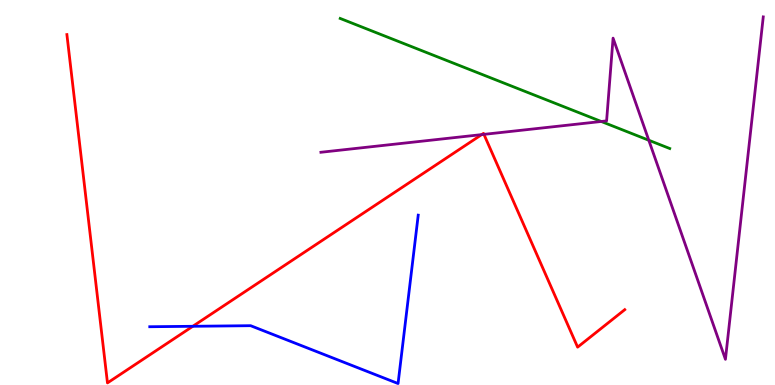[{'lines': ['blue', 'red'], 'intersections': [{'x': 2.49, 'y': 1.53}]}, {'lines': ['green', 'red'], 'intersections': []}, {'lines': ['purple', 'red'], 'intersections': [{'x': 6.21, 'y': 6.5}, {'x': 6.24, 'y': 6.51}]}, {'lines': ['blue', 'green'], 'intersections': []}, {'lines': ['blue', 'purple'], 'intersections': []}, {'lines': ['green', 'purple'], 'intersections': [{'x': 7.76, 'y': 6.84}, {'x': 8.37, 'y': 6.36}]}]